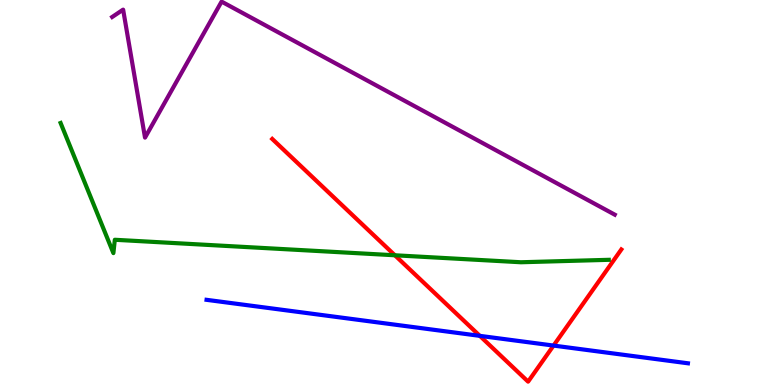[{'lines': ['blue', 'red'], 'intersections': [{'x': 6.19, 'y': 1.28}, {'x': 7.14, 'y': 1.02}]}, {'lines': ['green', 'red'], 'intersections': [{'x': 5.1, 'y': 3.37}]}, {'lines': ['purple', 'red'], 'intersections': []}, {'lines': ['blue', 'green'], 'intersections': []}, {'lines': ['blue', 'purple'], 'intersections': []}, {'lines': ['green', 'purple'], 'intersections': []}]